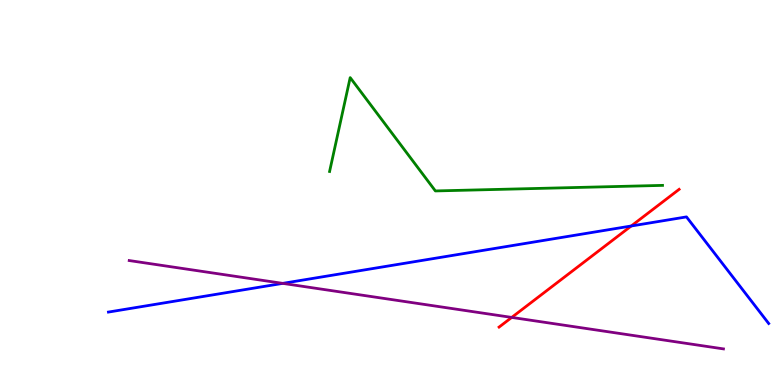[{'lines': ['blue', 'red'], 'intersections': [{'x': 8.14, 'y': 4.13}]}, {'lines': ['green', 'red'], 'intersections': []}, {'lines': ['purple', 'red'], 'intersections': [{'x': 6.6, 'y': 1.76}]}, {'lines': ['blue', 'green'], 'intersections': []}, {'lines': ['blue', 'purple'], 'intersections': [{'x': 3.65, 'y': 2.64}]}, {'lines': ['green', 'purple'], 'intersections': []}]